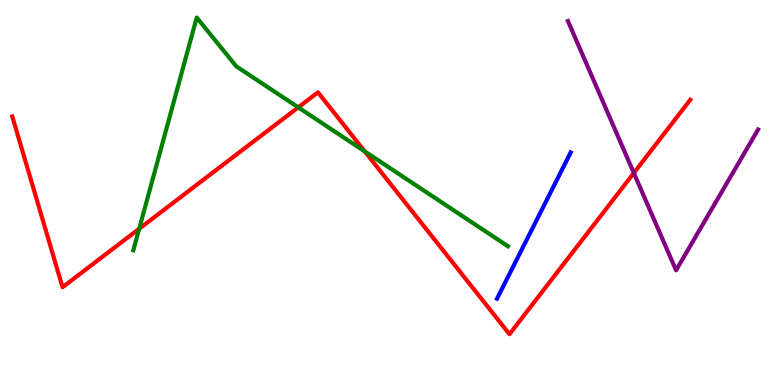[{'lines': ['blue', 'red'], 'intersections': []}, {'lines': ['green', 'red'], 'intersections': [{'x': 1.8, 'y': 4.06}, {'x': 3.85, 'y': 7.21}, {'x': 4.71, 'y': 6.07}]}, {'lines': ['purple', 'red'], 'intersections': [{'x': 8.18, 'y': 5.51}]}, {'lines': ['blue', 'green'], 'intersections': []}, {'lines': ['blue', 'purple'], 'intersections': []}, {'lines': ['green', 'purple'], 'intersections': []}]